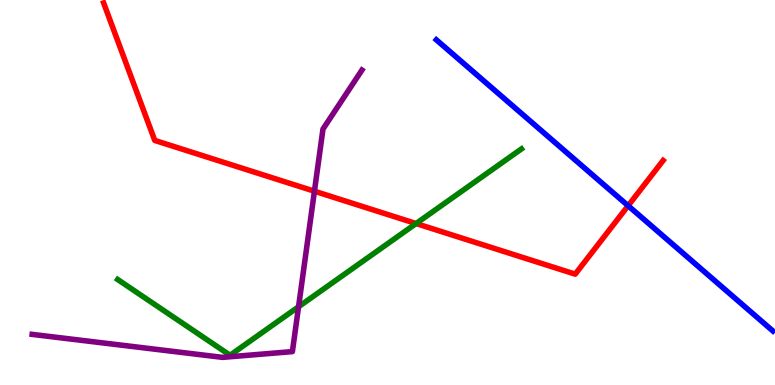[{'lines': ['blue', 'red'], 'intersections': [{'x': 8.1, 'y': 4.66}]}, {'lines': ['green', 'red'], 'intersections': [{'x': 5.37, 'y': 4.19}]}, {'lines': ['purple', 'red'], 'intersections': [{'x': 4.06, 'y': 5.03}]}, {'lines': ['blue', 'green'], 'intersections': []}, {'lines': ['blue', 'purple'], 'intersections': []}, {'lines': ['green', 'purple'], 'intersections': [{'x': 3.85, 'y': 2.03}]}]